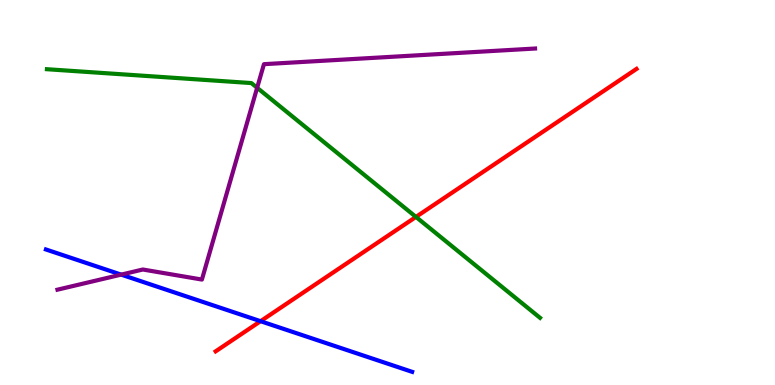[{'lines': ['blue', 'red'], 'intersections': [{'x': 3.36, 'y': 1.66}]}, {'lines': ['green', 'red'], 'intersections': [{'x': 5.37, 'y': 4.37}]}, {'lines': ['purple', 'red'], 'intersections': []}, {'lines': ['blue', 'green'], 'intersections': []}, {'lines': ['blue', 'purple'], 'intersections': [{'x': 1.56, 'y': 2.87}]}, {'lines': ['green', 'purple'], 'intersections': [{'x': 3.32, 'y': 7.72}]}]